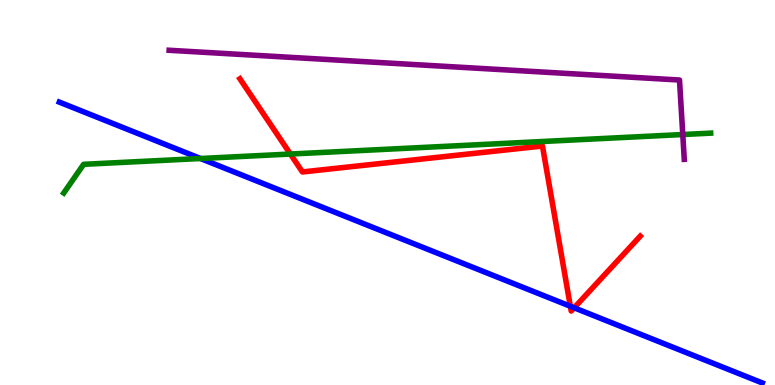[{'lines': ['blue', 'red'], 'intersections': [{'x': 7.36, 'y': 2.05}, {'x': 7.41, 'y': 2.01}]}, {'lines': ['green', 'red'], 'intersections': [{'x': 3.75, 'y': 6.0}]}, {'lines': ['purple', 'red'], 'intersections': []}, {'lines': ['blue', 'green'], 'intersections': [{'x': 2.59, 'y': 5.88}]}, {'lines': ['blue', 'purple'], 'intersections': []}, {'lines': ['green', 'purple'], 'intersections': [{'x': 8.81, 'y': 6.51}]}]